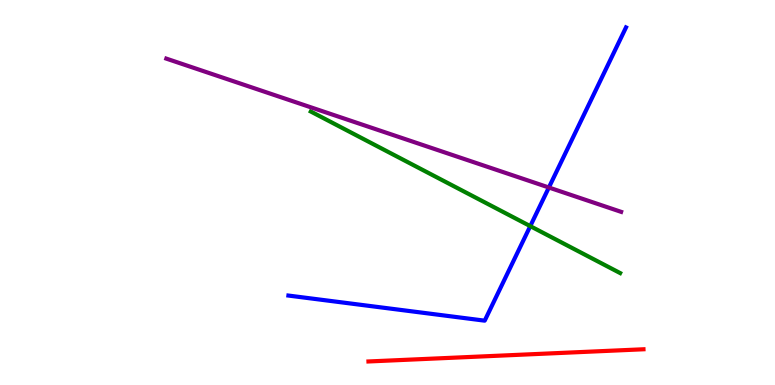[{'lines': ['blue', 'red'], 'intersections': []}, {'lines': ['green', 'red'], 'intersections': []}, {'lines': ['purple', 'red'], 'intersections': []}, {'lines': ['blue', 'green'], 'intersections': [{'x': 6.84, 'y': 4.13}]}, {'lines': ['blue', 'purple'], 'intersections': [{'x': 7.08, 'y': 5.13}]}, {'lines': ['green', 'purple'], 'intersections': []}]